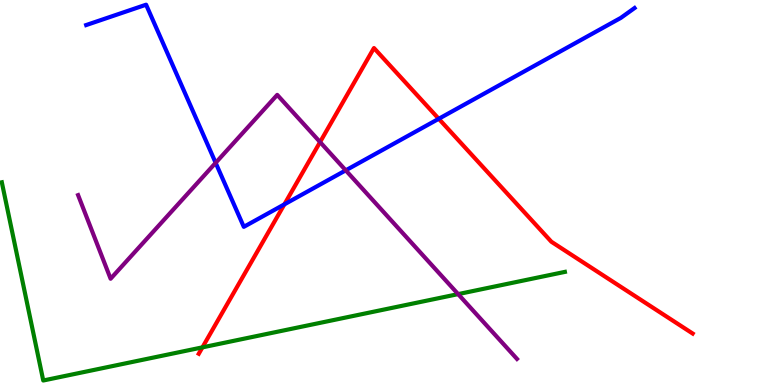[{'lines': ['blue', 'red'], 'intersections': [{'x': 3.67, 'y': 4.69}, {'x': 5.66, 'y': 6.91}]}, {'lines': ['green', 'red'], 'intersections': [{'x': 2.61, 'y': 0.978}]}, {'lines': ['purple', 'red'], 'intersections': [{'x': 4.13, 'y': 6.31}]}, {'lines': ['blue', 'green'], 'intersections': []}, {'lines': ['blue', 'purple'], 'intersections': [{'x': 2.78, 'y': 5.77}, {'x': 4.46, 'y': 5.58}]}, {'lines': ['green', 'purple'], 'intersections': [{'x': 5.91, 'y': 2.36}]}]